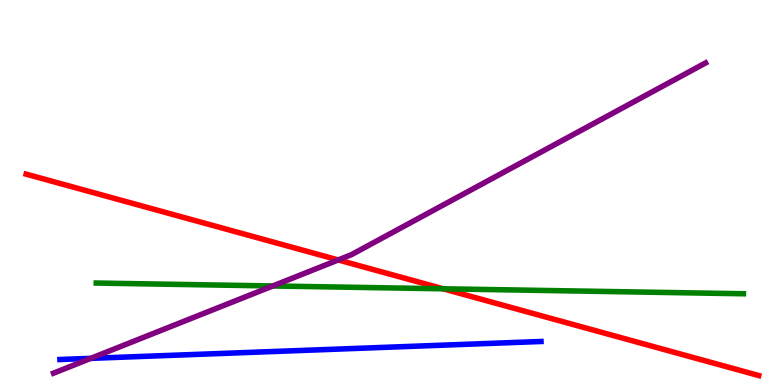[{'lines': ['blue', 'red'], 'intersections': []}, {'lines': ['green', 'red'], 'intersections': [{'x': 5.72, 'y': 2.5}]}, {'lines': ['purple', 'red'], 'intersections': [{'x': 4.36, 'y': 3.25}]}, {'lines': ['blue', 'green'], 'intersections': []}, {'lines': ['blue', 'purple'], 'intersections': [{'x': 1.17, 'y': 0.692}]}, {'lines': ['green', 'purple'], 'intersections': [{'x': 3.52, 'y': 2.57}]}]